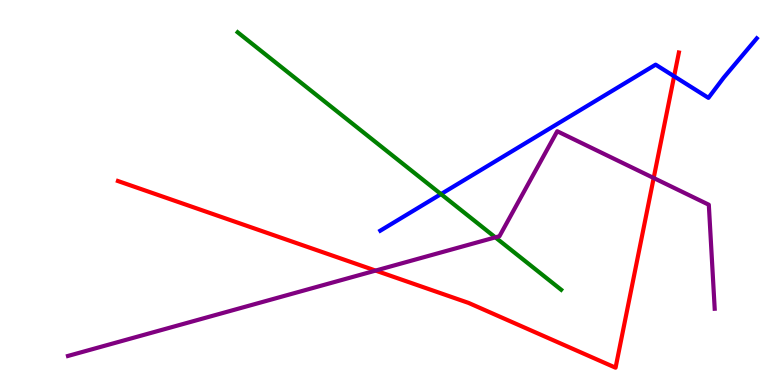[{'lines': ['blue', 'red'], 'intersections': [{'x': 8.7, 'y': 8.02}]}, {'lines': ['green', 'red'], 'intersections': []}, {'lines': ['purple', 'red'], 'intersections': [{'x': 4.85, 'y': 2.97}, {'x': 8.43, 'y': 5.38}]}, {'lines': ['blue', 'green'], 'intersections': [{'x': 5.69, 'y': 4.96}]}, {'lines': ['blue', 'purple'], 'intersections': []}, {'lines': ['green', 'purple'], 'intersections': [{'x': 6.39, 'y': 3.83}]}]